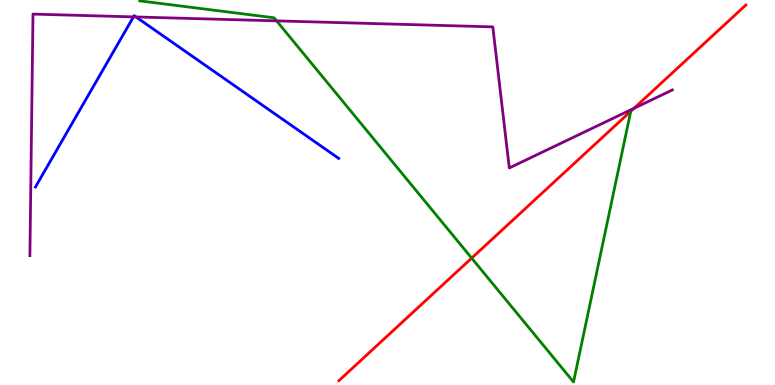[{'lines': ['blue', 'red'], 'intersections': []}, {'lines': ['green', 'red'], 'intersections': [{'x': 6.09, 'y': 3.3}, {'x': 8.14, 'y': 7.11}]}, {'lines': ['purple', 'red'], 'intersections': [{'x': 8.18, 'y': 7.19}]}, {'lines': ['blue', 'green'], 'intersections': []}, {'lines': ['blue', 'purple'], 'intersections': [{'x': 1.72, 'y': 9.56}, {'x': 1.75, 'y': 9.56}]}, {'lines': ['green', 'purple'], 'intersections': [{'x': 3.57, 'y': 9.46}]}]